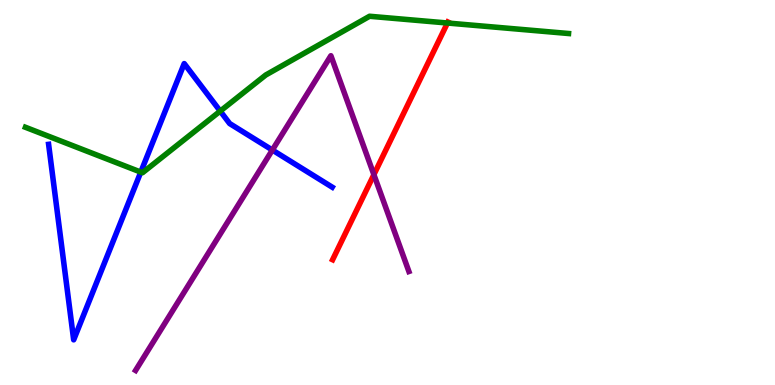[{'lines': ['blue', 'red'], 'intersections': []}, {'lines': ['green', 'red'], 'intersections': [{'x': 5.77, 'y': 9.4}]}, {'lines': ['purple', 'red'], 'intersections': [{'x': 4.82, 'y': 5.46}]}, {'lines': ['blue', 'green'], 'intersections': [{'x': 1.82, 'y': 5.53}, {'x': 2.84, 'y': 7.11}]}, {'lines': ['blue', 'purple'], 'intersections': [{'x': 3.51, 'y': 6.1}]}, {'lines': ['green', 'purple'], 'intersections': []}]